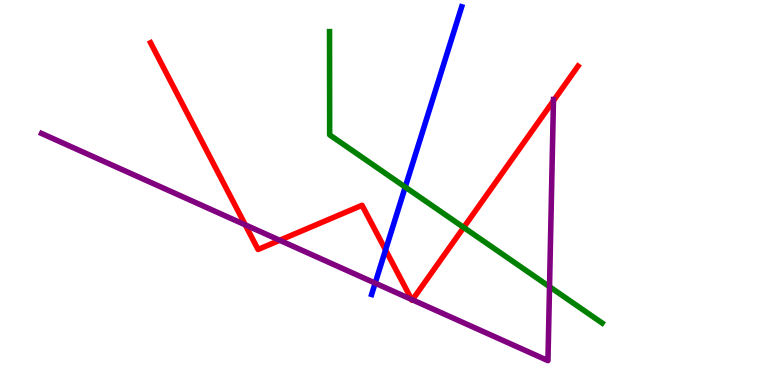[{'lines': ['blue', 'red'], 'intersections': [{'x': 4.97, 'y': 3.51}]}, {'lines': ['green', 'red'], 'intersections': [{'x': 5.98, 'y': 4.09}]}, {'lines': ['purple', 'red'], 'intersections': [{'x': 3.16, 'y': 4.16}, {'x': 3.61, 'y': 3.76}, {'x': 5.31, 'y': 2.22}, {'x': 5.32, 'y': 2.21}, {'x': 7.14, 'y': 7.38}]}, {'lines': ['blue', 'green'], 'intersections': [{'x': 5.23, 'y': 5.14}]}, {'lines': ['blue', 'purple'], 'intersections': [{'x': 4.84, 'y': 2.65}]}, {'lines': ['green', 'purple'], 'intersections': [{'x': 7.09, 'y': 2.55}]}]